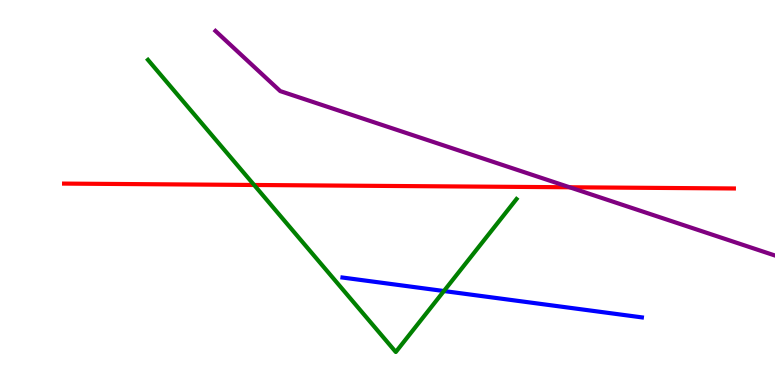[{'lines': ['blue', 'red'], 'intersections': []}, {'lines': ['green', 'red'], 'intersections': [{'x': 3.28, 'y': 5.2}]}, {'lines': ['purple', 'red'], 'intersections': [{'x': 7.35, 'y': 5.14}]}, {'lines': ['blue', 'green'], 'intersections': [{'x': 5.73, 'y': 2.44}]}, {'lines': ['blue', 'purple'], 'intersections': []}, {'lines': ['green', 'purple'], 'intersections': []}]